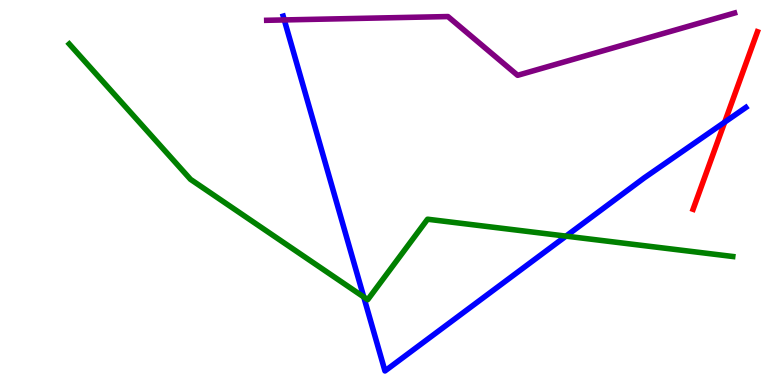[{'lines': ['blue', 'red'], 'intersections': [{'x': 9.35, 'y': 6.83}]}, {'lines': ['green', 'red'], 'intersections': []}, {'lines': ['purple', 'red'], 'intersections': []}, {'lines': ['blue', 'green'], 'intersections': [{'x': 4.69, 'y': 2.29}, {'x': 7.3, 'y': 3.87}]}, {'lines': ['blue', 'purple'], 'intersections': [{'x': 3.67, 'y': 9.48}]}, {'lines': ['green', 'purple'], 'intersections': []}]